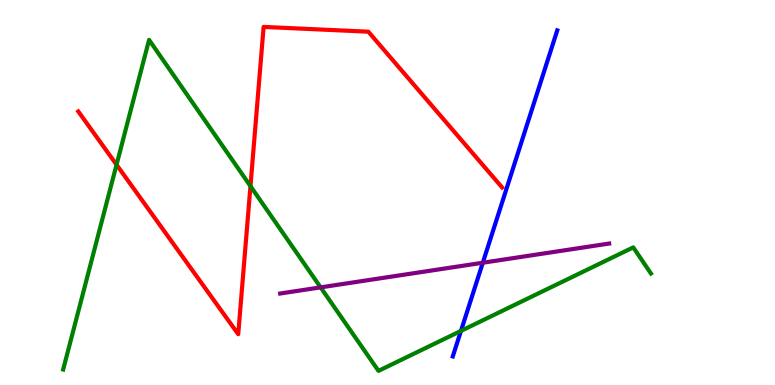[{'lines': ['blue', 'red'], 'intersections': []}, {'lines': ['green', 'red'], 'intersections': [{'x': 1.5, 'y': 5.72}, {'x': 3.23, 'y': 5.16}]}, {'lines': ['purple', 'red'], 'intersections': []}, {'lines': ['blue', 'green'], 'intersections': [{'x': 5.95, 'y': 1.41}]}, {'lines': ['blue', 'purple'], 'intersections': [{'x': 6.23, 'y': 3.18}]}, {'lines': ['green', 'purple'], 'intersections': [{'x': 4.14, 'y': 2.54}]}]